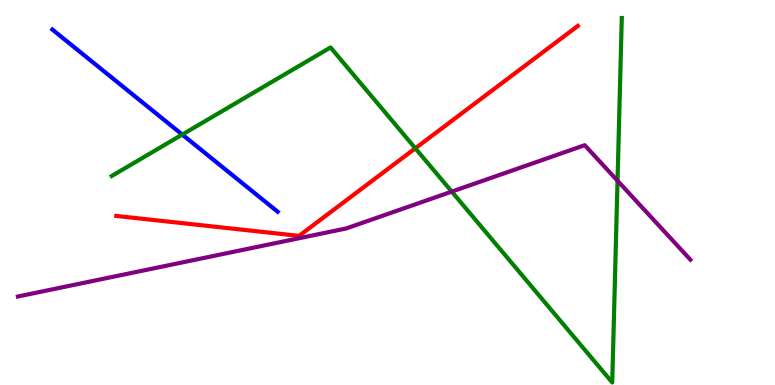[{'lines': ['blue', 'red'], 'intersections': []}, {'lines': ['green', 'red'], 'intersections': [{'x': 5.36, 'y': 6.15}]}, {'lines': ['purple', 'red'], 'intersections': []}, {'lines': ['blue', 'green'], 'intersections': [{'x': 2.35, 'y': 6.5}]}, {'lines': ['blue', 'purple'], 'intersections': []}, {'lines': ['green', 'purple'], 'intersections': [{'x': 5.83, 'y': 5.02}, {'x': 7.97, 'y': 5.31}]}]